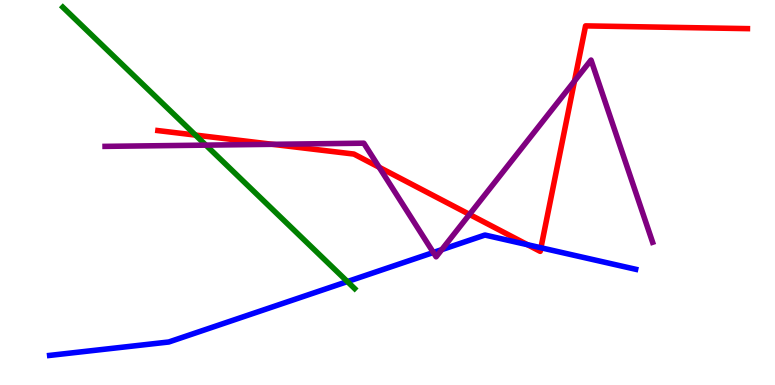[{'lines': ['blue', 'red'], 'intersections': [{'x': 6.81, 'y': 3.64}, {'x': 6.98, 'y': 3.56}]}, {'lines': ['green', 'red'], 'intersections': [{'x': 2.52, 'y': 6.49}]}, {'lines': ['purple', 'red'], 'intersections': [{'x': 3.52, 'y': 6.25}, {'x': 4.89, 'y': 5.66}, {'x': 6.06, 'y': 4.43}, {'x': 7.41, 'y': 7.89}]}, {'lines': ['blue', 'green'], 'intersections': [{'x': 4.48, 'y': 2.69}]}, {'lines': ['blue', 'purple'], 'intersections': [{'x': 5.59, 'y': 3.44}, {'x': 5.7, 'y': 3.52}]}, {'lines': ['green', 'purple'], 'intersections': [{'x': 2.66, 'y': 6.23}]}]